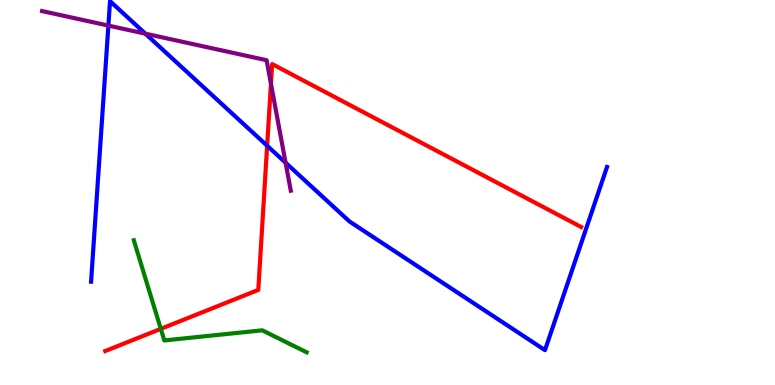[{'lines': ['blue', 'red'], 'intersections': [{'x': 3.45, 'y': 6.21}]}, {'lines': ['green', 'red'], 'intersections': [{'x': 2.07, 'y': 1.46}]}, {'lines': ['purple', 'red'], 'intersections': [{'x': 3.5, 'y': 7.83}]}, {'lines': ['blue', 'green'], 'intersections': []}, {'lines': ['blue', 'purple'], 'intersections': [{'x': 1.4, 'y': 9.34}, {'x': 1.88, 'y': 9.13}, {'x': 3.69, 'y': 5.77}]}, {'lines': ['green', 'purple'], 'intersections': []}]